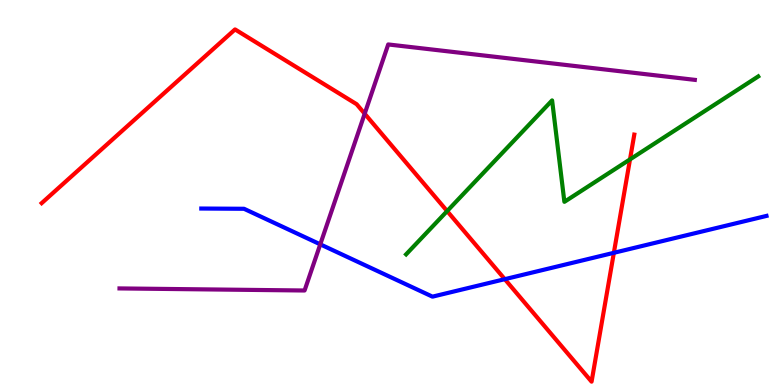[{'lines': ['blue', 'red'], 'intersections': [{'x': 6.51, 'y': 2.75}, {'x': 7.92, 'y': 3.43}]}, {'lines': ['green', 'red'], 'intersections': [{'x': 5.77, 'y': 4.52}, {'x': 8.13, 'y': 5.86}]}, {'lines': ['purple', 'red'], 'intersections': [{'x': 4.71, 'y': 7.05}]}, {'lines': ['blue', 'green'], 'intersections': []}, {'lines': ['blue', 'purple'], 'intersections': [{'x': 4.13, 'y': 3.65}]}, {'lines': ['green', 'purple'], 'intersections': []}]